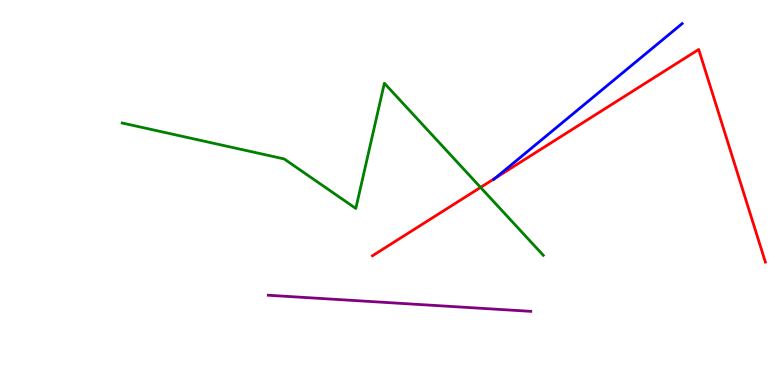[{'lines': ['blue', 'red'], 'intersections': [{'x': 6.39, 'y': 5.37}]}, {'lines': ['green', 'red'], 'intersections': [{'x': 6.2, 'y': 5.13}]}, {'lines': ['purple', 'red'], 'intersections': []}, {'lines': ['blue', 'green'], 'intersections': []}, {'lines': ['blue', 'purple'], 'intersections': []}, {'lines': ['green', 'purple'], 'intersections': []}]